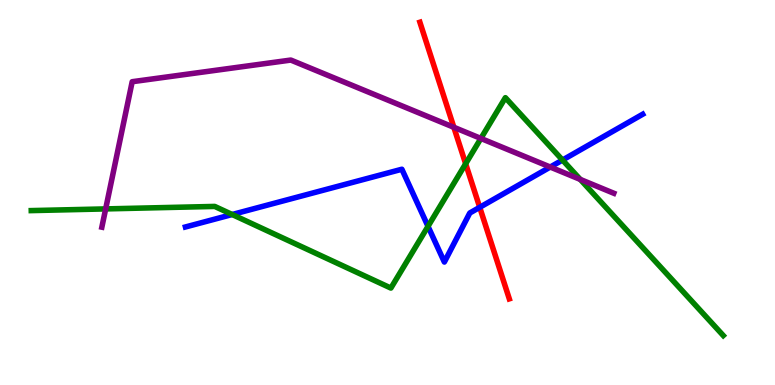[{'lines': ['blue', 'red'], 'intersections': [{'x': 6.19, 'y': 4.61}]}, {'lines': ['green', 'red'], 'intersections': [{'x': 6.01, 'y': 5.75}]}, {'lines': ['purple', 'red'], 'intersections': [{'x': 5.86, 'y': 6.69}]}, {'lines': ['blue', 'green'], 'intersections': [{'x': 3.0, 'y': 4.43}, {'x': 5.52, 'y': 4.12}, {'x': 7.26, 'y': 5.84}]}, {'lines': ['blue', 'purple'], 'intersections': [{'x': 7.1, 'y': 5.66}]}, {'lines': ['green', 'purple'], 'intersections': [{'x': 1.36, 'y': 4.57}, {'x': 6.2, 'y': 6.4}, {'x': 7.49, 'y': 5.34}]}]